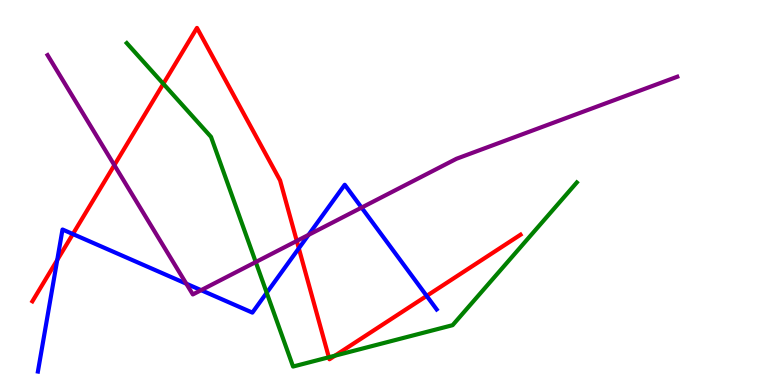[{'lines': ['blue', 'red'], 'intersections': [{'x': 0.738, 'y': 3.25}, {'x': 0.94, 'y': 3.92}, {'x': 3.86, 'y': 3.55}, {'x': 5.51, 'y': 2.31}]}, {'lines': ['green', 'red'], 'intersections': [{'x': 2.11, 'y': 7.82}, {'x': 4.24, 'y': 0.72}, {'x': 4.32, 'y': 0.762}]}, {'lines': ['purple', 'red'], 'intersections': [{'x': 1.48, 'y': 5.71}, {'x': 3.83, 'y': 3.74}]}, {'lines': ['blue', 'green'], 'intersections': [{'x': 3.44, 'y': 2.4}]}, {'lines': ['blue', 'purple'], 'intersections': [{'x': 2.4, 'y': 2.63}, {'x': 2.59, 'y': 2.46}, {'x': 3.98, 'y': 3.9}, {'x': 4.67, 'y': 4.61}]}, {'lines': ['green', 'purple'], 'intersections': [{'x': 3.3, 'y': 3.19}]}]